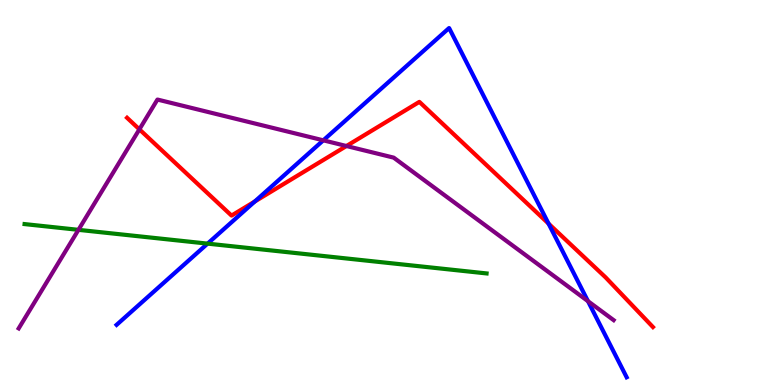[{'lines': ['blue', 'red'], 'intersections': [{'x': 3.29, 'y': 4.77}, {'x': 7.08, 'y': 4.19}]}, {'lines': ['green', 'red'], 'intersections': []}, {'lines': ['purple', 'red'], 'intersections': [{'x': 1.8, 'y': 6.64}, {'x': 4.47, 'y': 6.21}]}, {'lines': ['blue', 'green'], 'intersections': [{'x': 2.68, 'y': 3.67}]}, {'lines': ['blue', 'purple'], 'intersections': [{'x': 4.17, 'y': 6.36}, {'x': 7.59, 'y': 2.18}]}, {'lines': ['green', 'purple'], 'intersections': [{'x': 1.01, 'y': 4.03}]}]